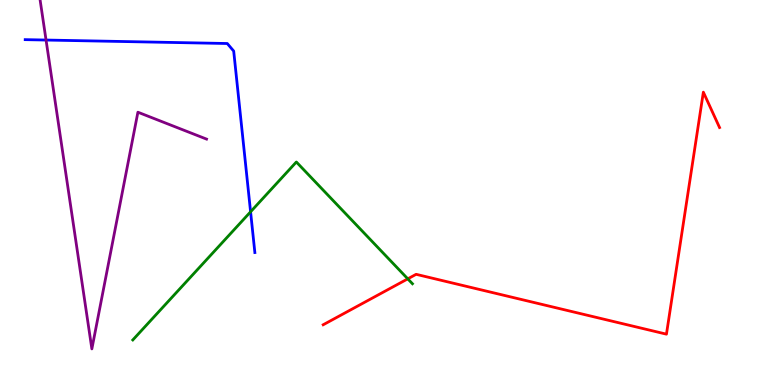[{'lines': ['blue', 'red'], 'intersections': []}, {'lines': ['green', 'red'], 'intersections': [{'x': 5.26, 'y': 2.76}]}, {'lines': ['purple', 'red'], 'intersections': []}, {'lines': ['blue', 'green'], 'intersections': [{'x': 3.23, 'y': 4.5}]}, {'lines': ['blue', 'purple'], 'intersections': [{'x': 0.594, 'y': 8.96}]}, {'lines': ['green', 'purple'], 'intersections': []}]